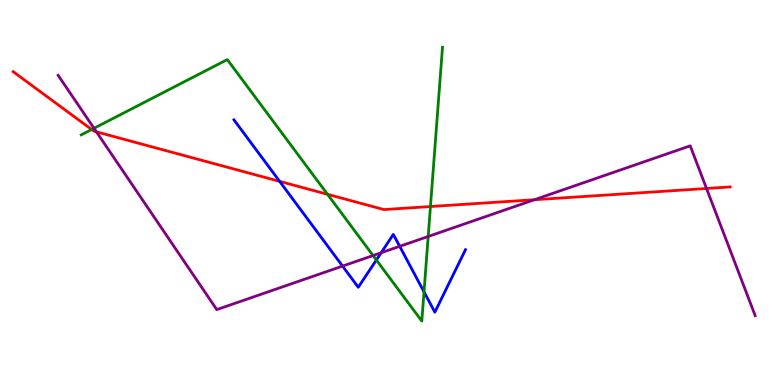[{'lines': ['blue', 'red'], 'intersections': [{'x': 3.61, 'y': 5.29}]}, {'lines': ['green', 'red'], 'intersections': [{'x': 1.18, 'y': 6.64}, {'x': 4.23, 'y': 4.95}, {'x': 5.55, 'y': 4.64}]}, {'lines': ['purple', 'red'], 'intersections': [{'x': 1.24, 'y': 6.58}, {'x': 6.9, 'y': 4.81}, {'x': 9.12, 'y': 5.1}]}, {'lines': ['blue', 'green'], 'intersections': [{'x': 4.86, 'y': 3.25}, {'x': 5.47, 'y': 2.42}]}, {'lines': ['blue', 'purple'], 'intersections': [{'x': 4.42, 'y': 3.09}, {'x': 4.92, 'y': 3.44}, {'x': 5.16, 'y': 3.6}]}, {'lines': ['green', 'purple'], 'intersections': [{'x': 1.21, 'y': 6.67}, {'x': 4.81, 'y': 3.36}, {'x': 5.53, 'y': 3.86}]}]